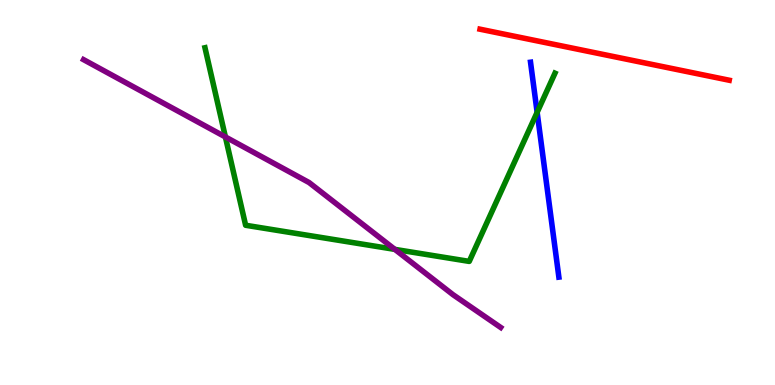[{'lines': ['blue', 'red'], 'intersections': []}, {'lines': ['green', 'red'], 'intersections': []}, {'lines': ['purple', 'red'], 'intersections': []}, {'lines': ['blue', 'green'], 'intersections': [{'x': 6.93, 'y': 7.08}]}, {'lines': ['blue', 'purple'], 'intersections': []}, {'lines': ['green', 'purple'], 'intersections': [{'x': 2.91, 'y': 6.44}, {'x': 5.09, 'y': 3.52}]}]